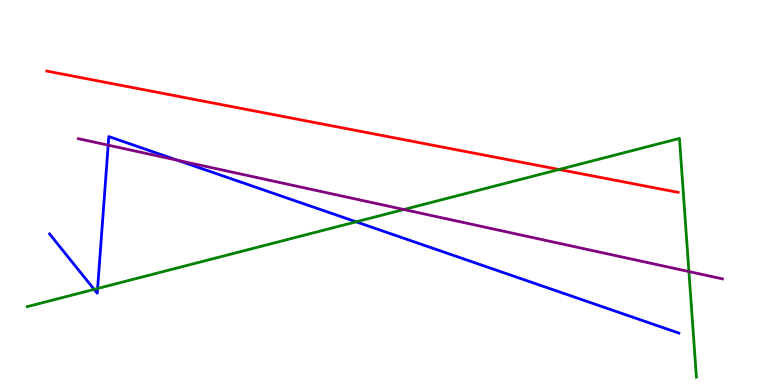[{'lines': ['blue', 'red'], 'intersections': []}, {'lines': ['green', 'red'], 'intersections': [{'x': 7.21, 'y': 5.6}]}, {'lines': ['purple', 'red'], 'intersections': []}, {'lines': ['blue', 'green'], 'intersections': [{'x': 1.21, 'y': 2.48}, {'x': 1.26, 'y': 2.51}, {'x': 4.6, 'y': 4.24}]}, {'lines': ['blue', 'purple'], 'intersections': [{'x': 1.4, 'y': 6.23}, {'x': 2.29, 'y': 5.84}]}, {'lines': ['green', 'purple'], 'intersections': [{'x': 5.21, 'y': 4.56}, {'x': 8.89, 'y': 2.95}]}]